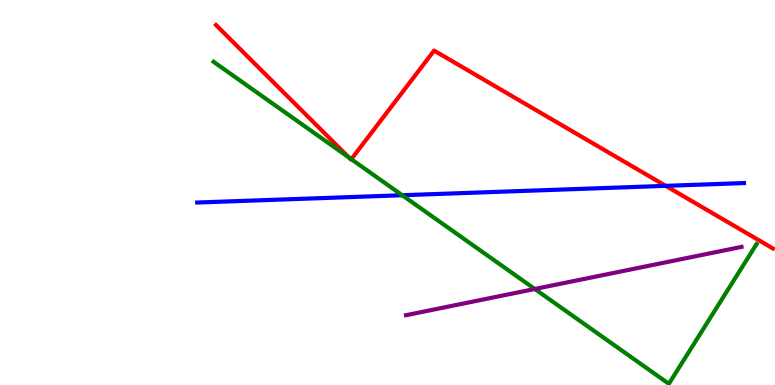[{'lines': ['blue', 'red'], 'intersections': [{'x': 8.59, 'y': 5.17}]}, {'lines': ['green', 'red'], 'intersections': [{'x': 4.5, 'y': 5.91}, {'x': 4.53, 'y': 5.86}]}, {'lines': ['purple', 'red'], 'intersections': []}, {'lines': ['blue', 'green'], 'intersections': [{'x': 5.19, 'y': 4.93}]}, {'lines': ['blue', 'purple'], 'intersections': []}, {'lines': ['green', 'purple'], 'intersections': [{'x': 6.9, 'y': 2.49}]}]